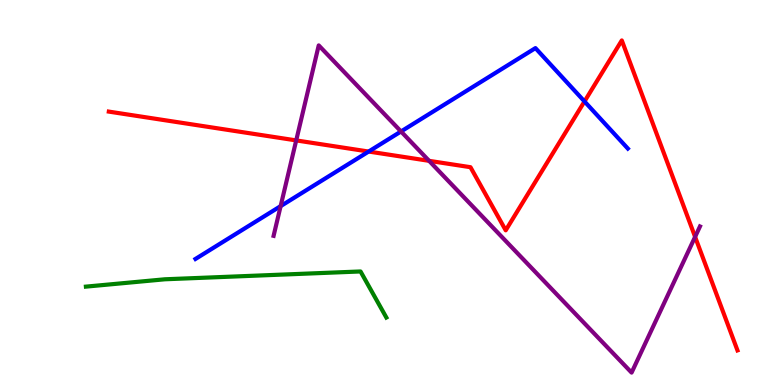[{'lines': ['blue', 'red'], 'intersections': [{'x': 4.76, 'y': 6.06}, {'x': 7.54, 'y': 7.37}]}, {'lines': ['green', 'red'], 'intersections': []}, {'lines': ['purple', 'red'], 'intersections': [{'x': 3.82, 'y': 6.35}, {'x': 5.54, 'y': 5.82}, {'x': 8.97, 'y': 3.85}]}, {'lines': ['blue', 'green'], 'intersections': []}, {'lines': ['blue', 'purple'], 'intersections': [{'x': 3.62, 'y': 4.65}, {'x': 5.17, 'y': 6.59}]}, {'lines': ['green', 'purple'], 'intersections': []}]